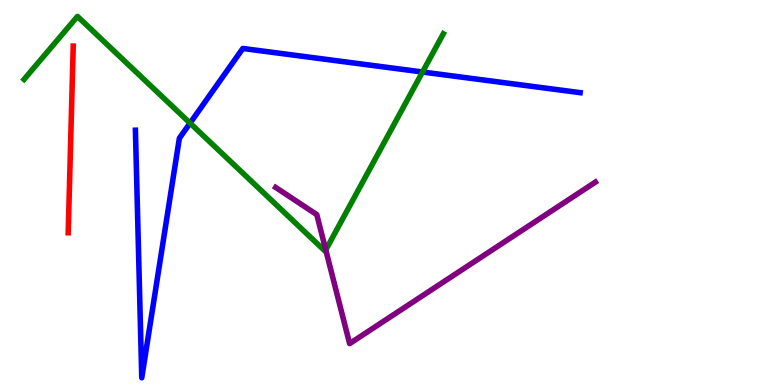[{'lines': ['blue', 'red'], 'intersections': []}, {'lines': ['green', 'red'], 'intersections': []}, {'lines': ['purple', 'red'], 'intersections': []}, {'lines': ['blue', 'green'], 'intersections': [{'x': 2.45, 'y': 6.8}, {'x': 5.45, 'y': 8.13}]}, {'lines': ['blue', 'purple'], 'intersections': []}, {'lines': ['green', 'purple'], 'intersections': [{'x': 4.2, 'y': 3.51}]}]